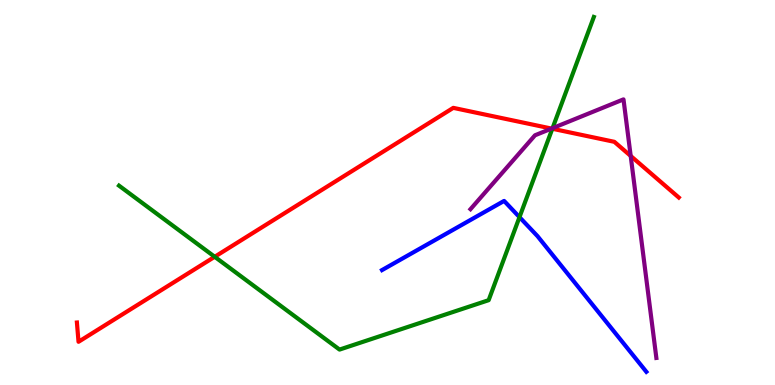[{'lines': ['blue', 'red'], 'intersections': []}, {'lines': ['green', 'red'], 'intersections': [{'x': 2.77, 'y': 3.33}, {'x': 7.13, 'y': 6.66}]}, {'lines': ['purple', 'red'], 'intersections': [{'x': 7.12, 'y': 6.66}, {'x': 8.14, 'y': 5.95}]}, {'lines': ['blue', 'green'], 'intersections': [{'x': 6.7, 'y': 4.36}]}, {'lines': ['blue', 'purple'], 'intersections': []}, {'lines': ['green', 'purple'], 'intersections': [{'x': 7.13, 'y': 6.67}]}]